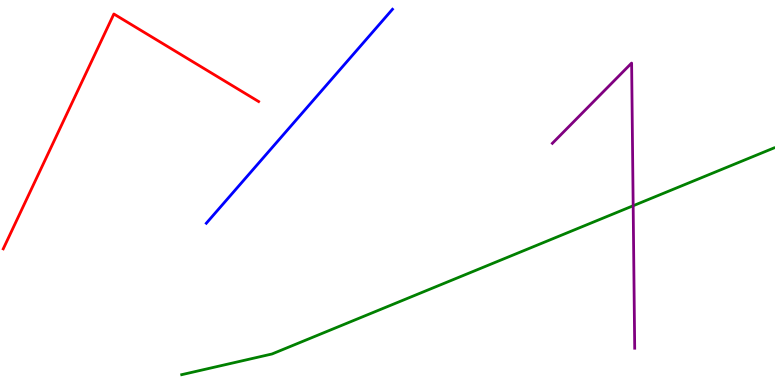[{'lines': ['blue', 'red'], 'intersections': []}, {'lines': ['green', 'red'], 'intersections': []}, {'lines': ['purple', 'red'], 'intersections': []}, {'lines': ['blue', 'green'], 'intersections': []}, {'lines': ['blue', 'purple'], 'intersections': []}, {'lines': ['green', 'purple'], 'intersections': [{'x': 8.17, 'y': 4.66}]}]